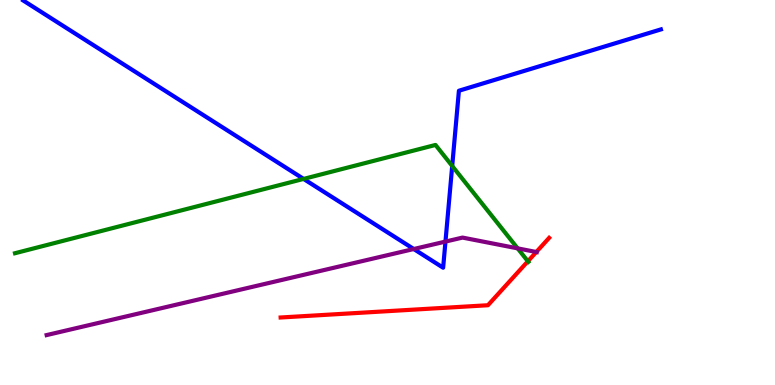[{'lines': ['blue', 'red'], 'intersections': []}, {'lines': ['green', 'red'], 'intersections': [{'x': 6.81, 'y': 3.21}]}, {'lines': ['purple', 'red'], 'intersections': [{'x': 6.92, 'y': 3.45}]}, {'lines': ['blue', 'green'], 'intersections': [{'x': 3.92, 'y': 5.35}, {'x': 5.83, 'y': 5.69}]}, {'lines': ['blue', 'purple'], 'intersections': [{'x': 5.34, 'y': 3.53}, {'x': 5.75, 'y': 3.72}]}, {'lines': ['green', 'purple'], 'intersections': [{'x': 6.68, 'y': 3.55}]}]